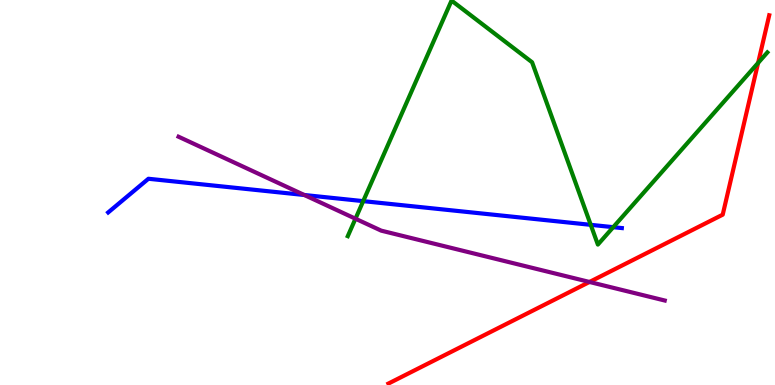[{'lines': ['blue', 'red'], 'intersections': []}, {'lines': ['green', 'red'], 'intersections': [{'x': 9.78, 'y': 8.37}]}, {'lines': ['purple', 'red'], 'intersections': [{'x': 7.61, 'y': 2.68}]}, {'lines': ['blue', 'green'], 'intersections': [{'x': 4.69, 'y': 4.78}, {'x': 7.62, 'y': 4.16}, {'x': 7.91, 'y': 4.1}]}, {'lines': ['blue', 'purple'], 'intersections': [{'x': 3.93, 'y': 4.94}]}, {'lines': ['green', 'purple'], 'intersections': [{'x': 4.59, 'y': 4.32}]}]